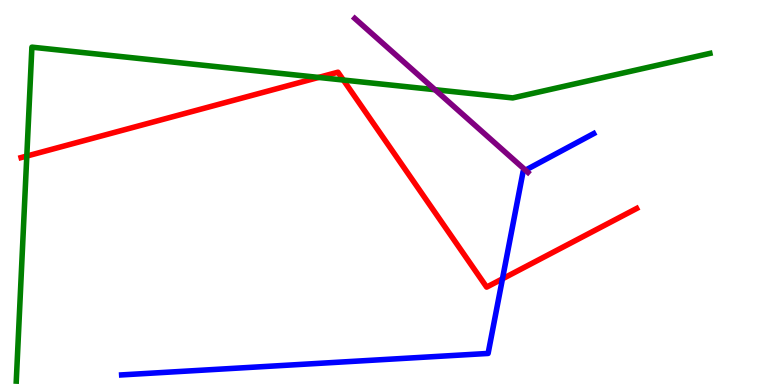[{'lines': ['blue', 'red'], 'intersections': [{'x': 6.48, 'y': 2.76}]}, {'lines': ['green', 'red'], 'intersections': [{'x': 0.346, 'y': 5.95}, {'x': 4.11, 'y': 7.99}, {'x': 4.43, 'y': 7.92}]}, {'lines': ['purple', 'red'], 'intersections': []}, {'lines': ['blue', 'green'], 'intersections': []}, {'lines': ['blue', 'purple'], 'intersections': [{'x': 6.78, 'y': 5.58}]}, {'lines': ['green', 'purple'], 'intersections': [{'x': 5.61, 'y': 7.67}]}]